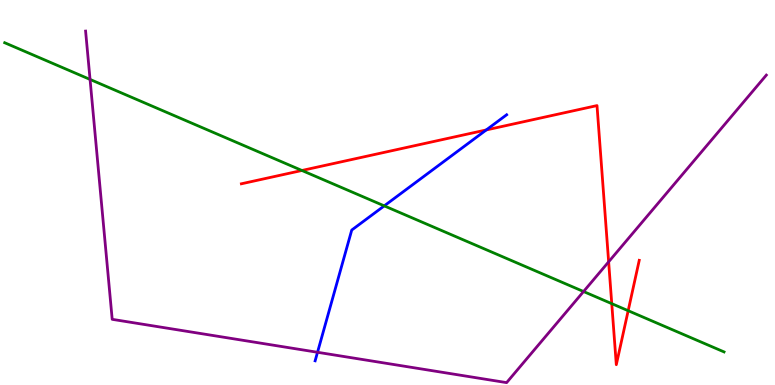[{'lines': ['blue', 'red'], 'intersections': [{'x': 6.27, 'y': 6.62}]}, {'lines': ['green', 'red'], 'intersections': [{'x': 3.9, 'y': 5.57}, {'x': 7.89, 'y': 2.11}, {'x': 8.11, 'y': 1.93}]}, {'lines': ['purple', 'red'], 'intersections': [{'x': 7.85, 'y': 3.2}]}, {'lines': ['blue', 'green'], 'intersections': [{'x': 4.96, 'y': 4.65}]}, {'lines': ['blue', 'purple'], 'intersections': [{'x': 4.1, 'y': 0.85}]}, {'lines': ['green', 'purple'], 'intersections': [{'x': 1.16, 'y': 7.94}, {'x': 7.53, 'y': 2.43}]}]